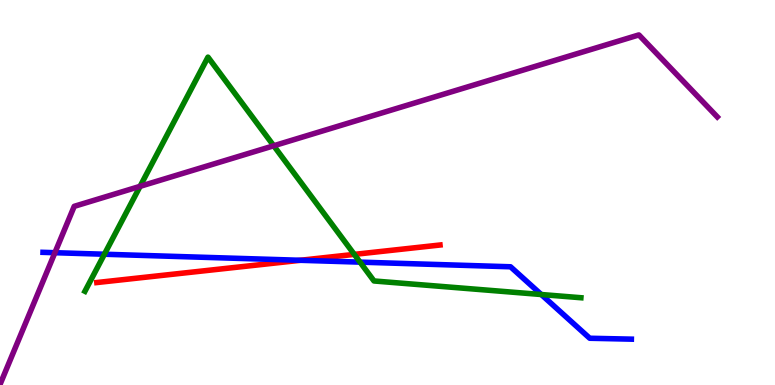[{'lines': ['blue', 'red'], 'intersections': [{'x': 3.87, 'y': 3.24}]}, {'lines': ['green', 'red'], 'intersections': [{'x': 4.57, 'y': 3.39}]}, {'lines': ['purple', 'red'], 'intersections': []}, {'lines': ['blue', 'green'], 'intersections': [{'x': 1.35, 'y': 3.4}, {'x': 4.65, 'y': 3.19}, {'x': 6.98, 'y': 2.35}]}, {'lines': ['blue', 'purple'], 'intersections': [{'x': 0.708, 'y': 3.44}]}, {'lines': ['green', 'purple'], 'intersections': [{'x': 1.81, 'y': 5.16}, {'x': 3.53, 'y': 6.21}]}]